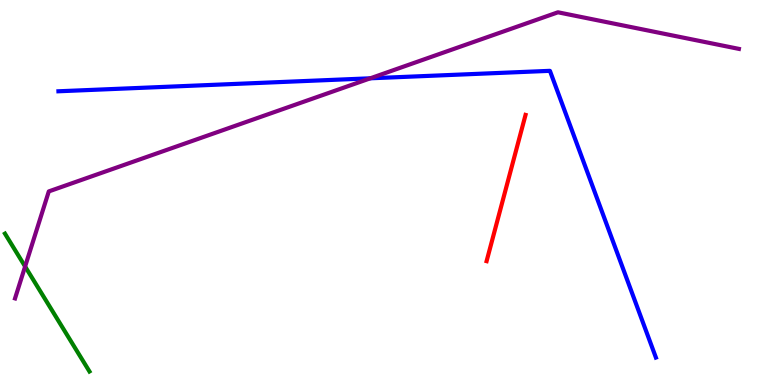[{'lines': ['blue', 'red'], 'intersections': []}, {'lines': ['green', 'red'], 'intersections': []}, {'lines': ['purple', 'red'], 'intersections': []}, {'lines': ['blue', 'green'], 'intersections': []}, {'lines': ['blue', 'purple'], 'intersections': [{'x': 4.78, 'y': 7.97}]}, {'lines': ['green', 'purple'], 'intersections': [{'x': 0.324, 'y': 3.08}]}]